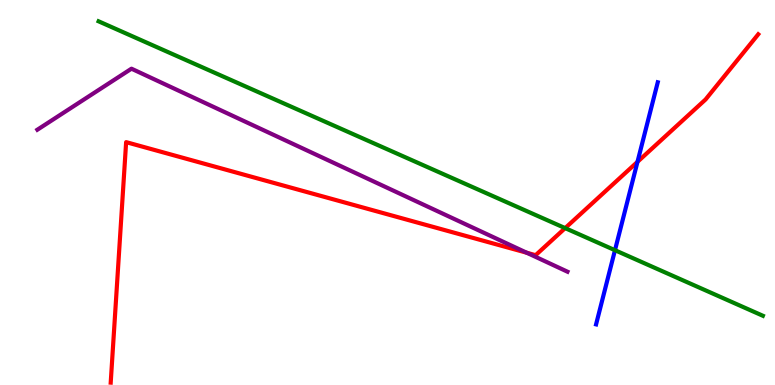[{'lines': ['blue', 'red'], 'intersections': [{'x': 8.23, 'y': 5.8}]}, {'lines': ['green', 'red'], 'intersections': [{'x': 7.29, 'y': 4.07}]}, {'lines': ['purple', 'red'], 'intersections': [{'x': 6.8, 'y': 3.44}]}, {'lines': ['blue', 'green'], 'intersections': [{'x': 7.94, 'y': 3.5}]}, {'lines': ['blue', 'purple'], 'intersections': []}, {'lines': ['green', 'purple'], 'intersections': []}]